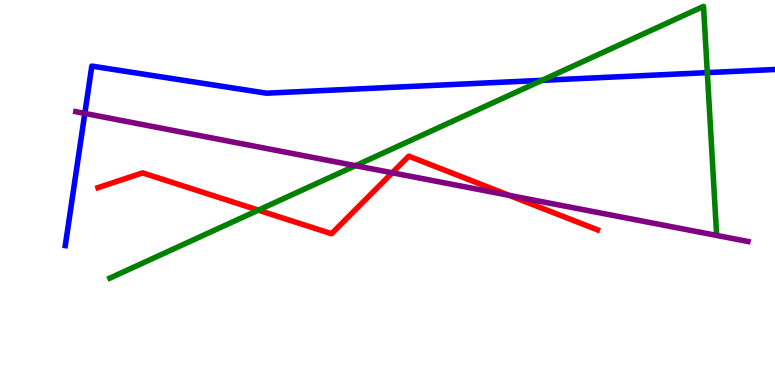[{'lines': ['blue', 'red'], 'intersections': []}, {'lines': ['green', 'red'], 'intersections': [{'x': 3.33, 'y': 4.54}]}, {'lines': ['purple', 'red'], 'intersections': [{'x': 5.06, 'y': 5.51}, {'x': 6.57, 'y': 4.93}]}, {'lines': ['blue', 'green'], 'intersections': [{'x': 6.99, 'y': 7.91}, {'x': 9.13, 'y': 8.11}]}, {'lines': ['blue', 'purple'], 'intersections': [{'x': 1.09, 'y': 7.05}]}, {'lines': ['green', 'purple'], 'intersections': [{'x': 4.59, 'y': 5.7}]}]